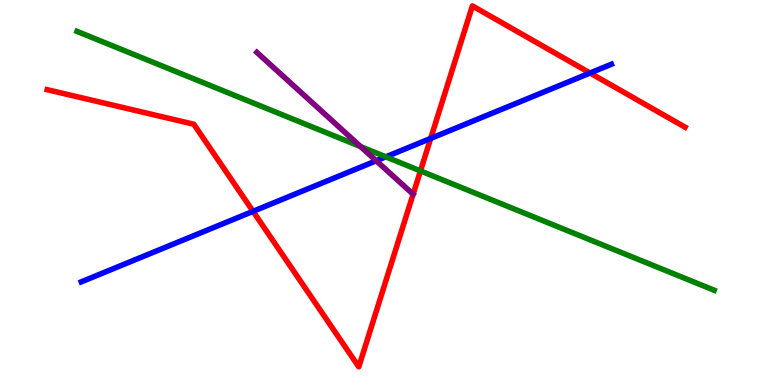[{'lines': ['blue', 'red'], 'intersections': [{'x': 3.27, 'y': 4.51}, {'x': 5.56, 'y': 6.4}, {'x': 7.61, 'y': 8.1}]}, {'lines': ['green', 'red'], 'intersections': [{'x': 5.43, 'y': 5.56}]}, {'lines': ['purple', 'red'], 'intersections': []}, {'lines': ['blue', 'green'], 'intersections': [{'x': 4.98, 'y': 5.93}]}, {'lines': ['blue', 'purple'], 'intersections': [{'x': 4.85, 'y': 5.82}]}, {'lines': ['green', 'purple'], 'intersections': [{'x': 4.65, 'y': 6.19}]}]